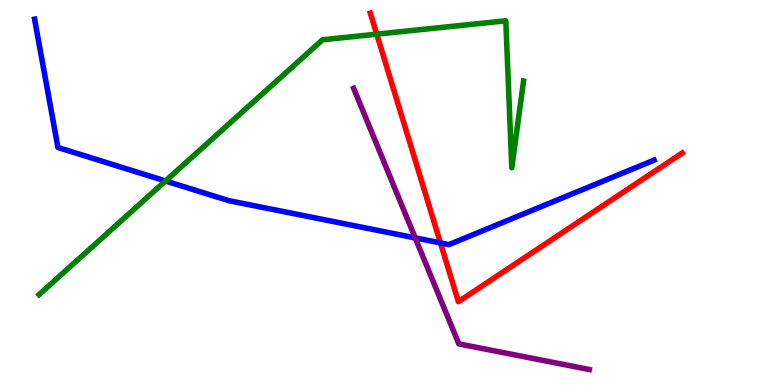[{'lines': ['blue', 'red'], 'intersections': [{'x': 5.68, 'y': 3.69}]}, {'lines': ['green', 'red'], 'intersections': [{'x': 4.86, 'y': 9.11}]}, {'lines': ['purple', 'red'], 'intersections': []}, {'lines': ['blue', 'green'], 'intersections': [{'x': 2.14, 'y': 5.3}]}, {'lines': ['blue', 'purple'], 'intersections': [{'x': 5.36, 'y': 3.82}]}, {'lines': ['green', 'purple'], 'intersections': []}]